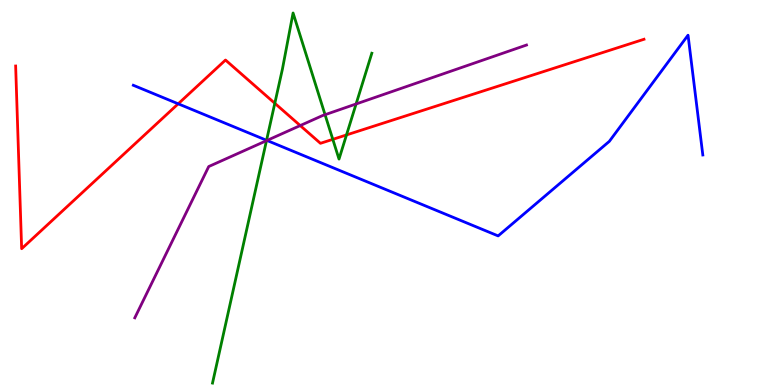[{'lines': ['blue', 'red'], 'intersections': [{'x': 2.3, 'y': 7.3}]}, {'lines': ['green', 'red'], 'intersections': [{'x': 3.55, 'y': 7.32}, {'x': 4.29, 'y': 6.38}, {'x': 4.47, 'y': 6.5}]}, {'lines': ['purple', 'red'], 'intersections': [{'x': 3.87, 'y': 6.74}]}, {'lines': ['blue', 'green'], 'intersections': [{'x': 3.44, 'y': 6.36}]}, {'lines': ['blue', 'purple'], 'intersections': [{'x': 3.44, 'y': 6.35}]}, {'lines': ['green', 'purple'], 'intersections': [{'x': 3.44, 'y': 6.35}, {'x': 4.19, 'y': 7.02}, {'x': 4.59, 'y': 7.3}]}]